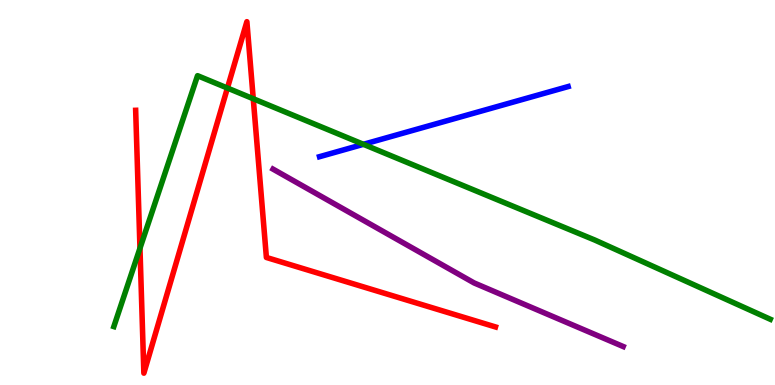[{'lines': ['blue', 'red'], 'intersections': []}, {'lines': ['green', 'red'], 'intersections': [{'x': 1.81, 'y': 3.55}, {'x': 2.93, 'y': 7.71}, {'x': 3.27, 'y': 7.44}]}, {'lines': ['purple', 'red'], 'intersections': []}, {'lines': ['blue', 'green'], 'intersections': [{'x': 4.69, 'y': 6.25}]}, {'lines': ['blue', 'purple'], 'intersections': []}, {'lines': ['green', 'purple'], 'intersections': []}]